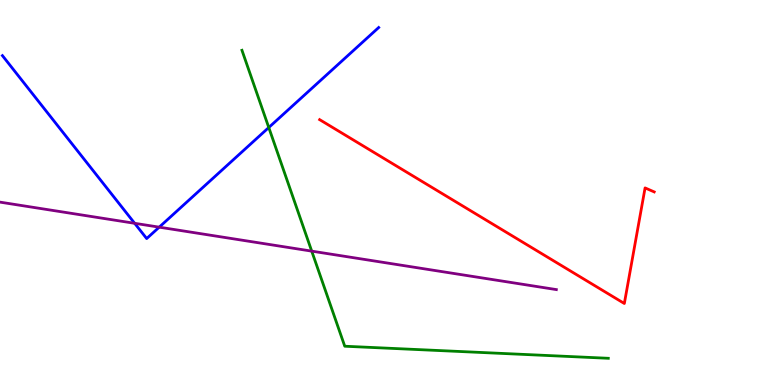[{'lines': ['blue', 'red'], 'intersections': []}, {'lines': ['green', 'red'], 'intersections': []}, {'lines': ['purple', 'red'], 'intersections': []}, {'lines': ['blue', 'green'], 'intersections': [{'x': 3.47, 'y': 6.69}]}, {'lines': ['blue', 'purple'], 'intersections': [{'x': 1.74, 'y': 4.2}, {'x': 2.05, 'y': 4.1}]}, {'lines': ['green', 'purple'], 'intersections': [{'x': 4.02, 'y': 3.48}]}]